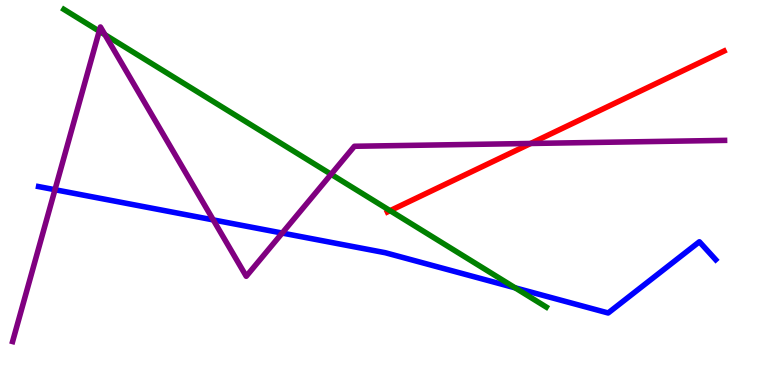[{'lines': ['blue', 'red'], 'intersections': []}, {'lines': ['green', 'red'], 'intersections': [{'x': 5.03, 'y': 4.53}]}, {'lines': ['purple', 'red'], 'intersections': [{'x': 6.85, 'y': 6.27}]}, {'lines': ['blue', 'green'], 'intersections': [{'x': 6.65, 'y': 2.52}]}, {'lines': ['blue', 'purple'], 'intersections': [{'x': 0.709, 'y': 5.07}, {'x': 2.75, 'y': 4.29}, {'x': 3.64, 'y': 3.95}]}, {'lines': ['green', 'purple'], 'intersections': [{'x': 1.28, 'y': 9.19}, {'x': 1.35, 'y': 9.1}, {'x': 4.27, 'y': 5.47}]}]